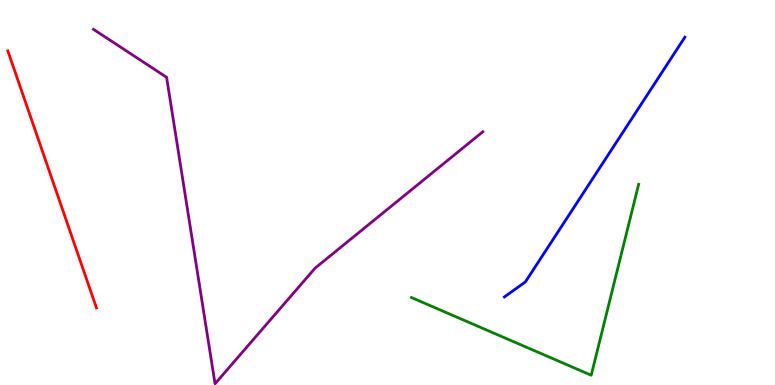[{'lines': ['blue', 'red'], 'intersections': []}, {'lines': ['green', 'red'], 'intersections': []}, {'lines': ['purple', 'red'], 'intersections': []}, {'lines': ['blue', 'green'], 'intersections': []}, {'lines': ['blue', 'purple'], 'intersections': []}, {'lines': ['green', 'purple'], 'intersections': []}]